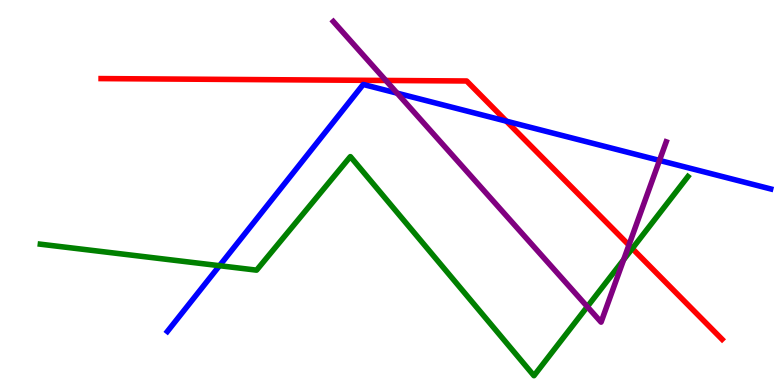[{'lines': ['blue', 'red'], 'intersections': [{'x': 6.53, 'y': 6.85}]}, {'lines': ['green', 'red'], 'intersections': [{'x': 8.16, 'y': 3.55}]}, {'lines': ['purple', 'red'], 'intersections': [{'x': 4.98, 'y': 7.91}, {'x': 8.12, 'y': 3.63}]}, {'lines': ['blue', 'green'], 'intersections': [{'x': 2.83, 'y': 3.1}]}, {'lines': ['blue', 'purple'], 'intersections': [{'x': 5.12, 'y': 7.58}, {'x': 8.51, 'y': 5.83}]}, {'lines': ['green', 'purple'], 'intersections': [{'x': 7.58, 'y': 2.03}, {'x': 8.05, 'y': 3.25}]}]